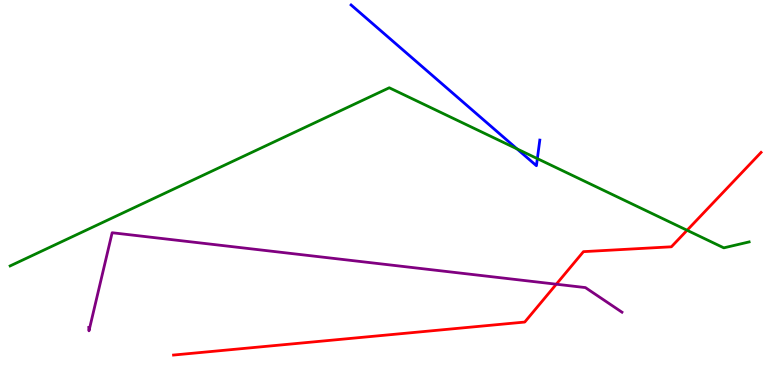[{'lines': ['blue', 'red'], 'intersections': []}, {'lines': ['green', 'red'], 'intersections': [{'x': 8.87, 'y': 4.02}]}, {'lines': ['purple', 'red'], 'intersections': [{'x': 7.18, 'y': 2.62}]}, {'lines': ['blue', 'green'], 'intersections': [{'x': 6.67, 'y': 6.13}, {'x': 6.93, 'y': 5.88}]}, {'lines': ['blue', 'purple'], 'intersections': []}, {'lines': ['green', 'purple'], 'intersections': []}]